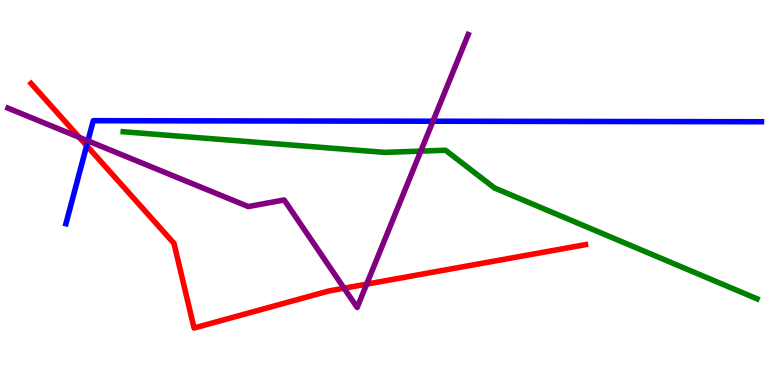[{'lines': ['blue', 'red'], 'intersections': [{'x': 1.12, 'y': 6.22}]}, {'lines': ['green', 'red'], 'intersections': []}, {'lines': ['purple', 'red'], 'intersections': [{'x': 1.02, 'y': 6.43}, {'x': 4.44, 'y': 2.51}, {'x': 4.73, 'y': 2.62}]}, {'lines': ['blue', 'green'], 'intersections': []}, {'lines': ['blue', 'purple'], 'intersections': [{'x': 1.13, 'y': 6.34}, {'x': 5.59, 'y': 6.85}]}, {'lines': ['green', 'purple'], 'intersections': [{'x': 5.43, 'y': 6.07}]}]